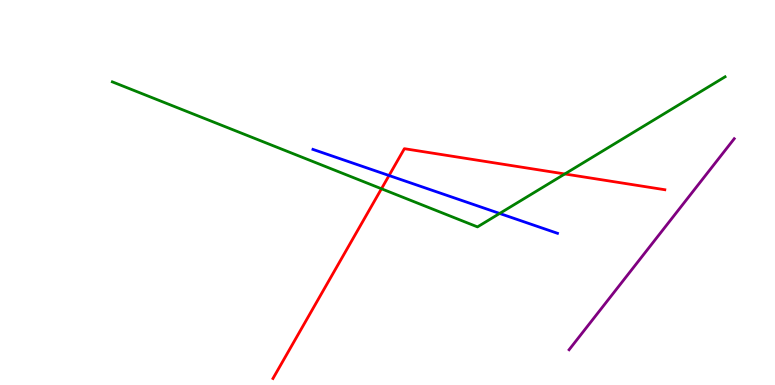[{'lines': ['blue', 'red'], 'intersections': [{'x': 5.02, 'y': 5.44}]}, {'lines': ['green', 'red'], 'intersections': [{'x': 4.92, 'y': 5.1}, {'x': 7.29, 'y': 5.48}]}, {'lines': ['purple', 'red'], 'intersections': []}, {'lines': ['blue', 'green'], 'intersections': [{'x': 6.45, 'y': 4.46}]}, {'lines': ['blue', 'purple'], 'intersections': []}, {'lines': ['green', 'purple'], 'intersections': []}]